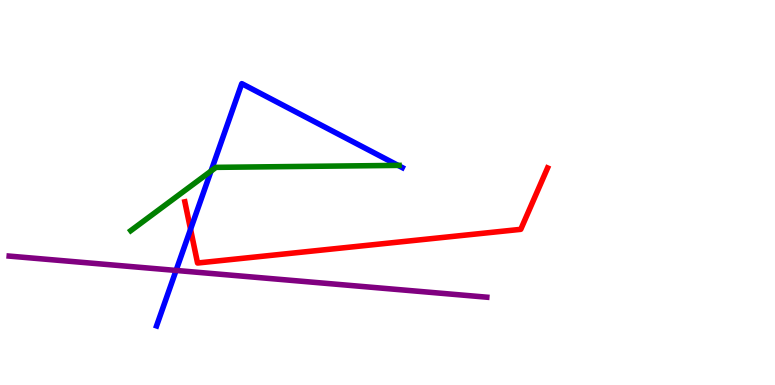[{'lines': ['blue', 'red'], 'intersections': [{'x': 2.46, 'y': 4.04}]}, {'lines': ['green', 'red'], 'intersections': []}, {'lines': ['purple', 'red'], 'intersections': []}, {'lines': ['blue', 'green'], 'intersections': [{'x': 2.72, 'y': 5.56}, {'x': 5.14, 'y': 5.7}]}, {'lines': ['blue', 'purple'], 'intersections': [{'x': 2.27, 'y': 2.98}]}, {'lines': ['green', 'purple'], 'intersections': []}]